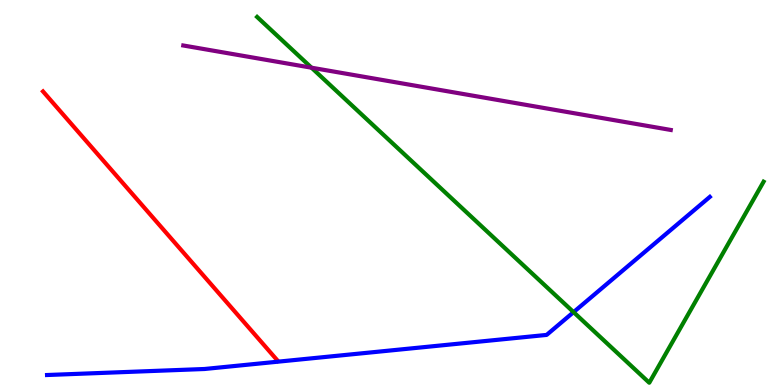[{'lines': ['blue', 'red'], 'intersections': []}, {'lines': ['green', 'red'], 'intersections': []}, {'lines': ['purple', 'red'], 'intersections': []}, {'lines': ['blue', 'green'], 'intersections': [{'x': 7.4, 'y': 1.89}]}, {'lines': ['blue', 'purple'], 'intersections': []}, {'lines': ['green', 'purple'], 'intersections': [{'x': 4.02, 'y': 8.24}]}]